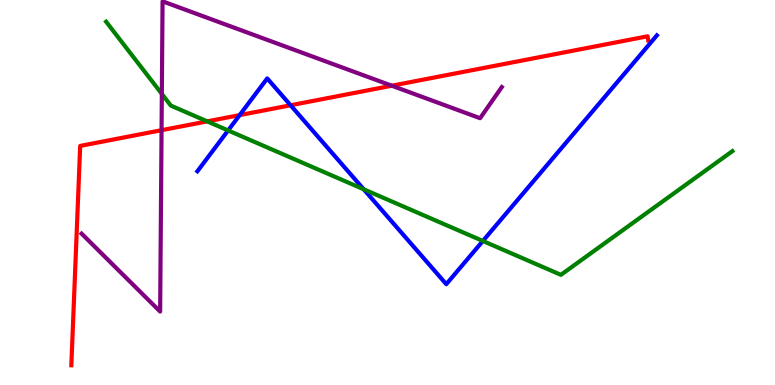[{'lines': ['blue', 'red'], 'intersections': [{'x': 3.09, 'y': 7.01}, {'x': 3.75, 'y': 7.27}]}, {'lines': ['green', 'red'], 'intersections': [{'x': 2.67, 'y': 6.85}]}, {'lines': ['purple', 'red'], 'intersections': [{'x': 2.08, 'y': 6.62}, {'x': 5.06, 'y': 7.77}]}, {'lines': ['blue', 'green'], 'intersections': [{'x': 2.94, 'y': 6.61}, {'x': 4.69, 'y': 5.08}, {'x': 6.23, 'y': 3.74}]}, {'lines': ['blue', 'purple'], 'intersections': []}, {'lines': ['green', 'purple'], 'intersections': [{'x': 2.09, 'y': 7.56}]}]